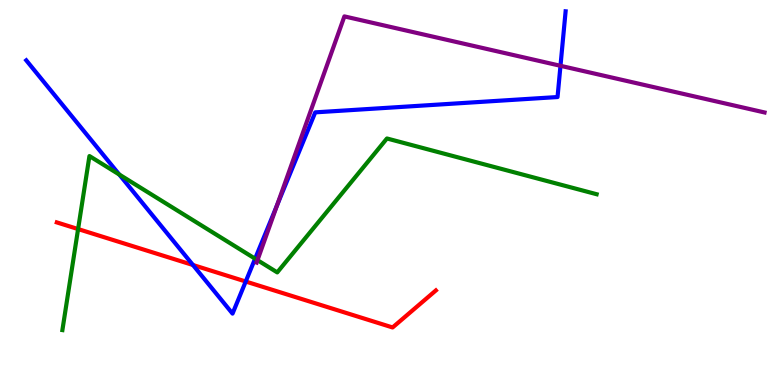[{'lines': ['blue', 'red'], 'intersections': [{'x': 2.49, 'y': 3.12}, {'x': 3.17, 'y': 2.69}]}, {'lines': ['green', 'red'], 'intersections': [{'x': 1.01, 'y': 4.05}]}, {'lines': ['purple', 'red'], 'intersections': []}, {'lines': ['blue', 'green'], 'intersections': [{'x': 1.54, 'y': 5.47}, {'x': 3.29, 'y': 3.28}]}, {'lines': ['blue', 'purple'], 'intersections': [{'x': 3.57, 'y': 4.67}, {'x': 7.23, 'y': 8.29}]}, {'lines': ['green', 'purple'], 'intersections': [{'x': 3.32, 'y': 3.24}]}]